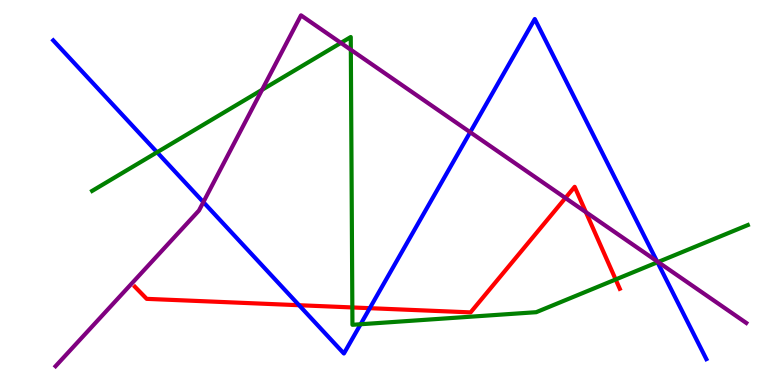[{'lines': ['blue', 'red'], 'intersections': [{'x': 3.86, 'y': 2.07}, {'x': 4.77, 'y': 2.0}]}, {'lines': ['green', 'red'], 'intersections': [{'x': 4.55, 'y': 2.01}, {'x': 7.94, 'y': 2.74}]}, {'lines': ['purple', 'red'], 'intersections': [{'x': 7.3, 'y': 4.86}, {'x': 7.56, 'y': 4.49}]}, {'lines': ['blue', 'green'], 'intersections': [{'x': 2.03, 'y': 6.05}, {'x': 4.65, 'y': 1.58}, {'x': 8.48, 'y': 3.19}]}, {'lines': ['blue', 'purple'], 'intersections': [{'x': 2.62, 'y': 4.75}, {'x': 6.07, 'y': 6.57}, {'x': 8.48, 'y': 3.21}]}, {'lines': ['green', 'purple'], 'intersections': [{'x': 3.38, 'y': 7.67}, {'x': 4.4, 'y': 8.89}, {'x': 4.53, 'y': 8.71}, {'x': 8.49, 'y': 3.19}]}]